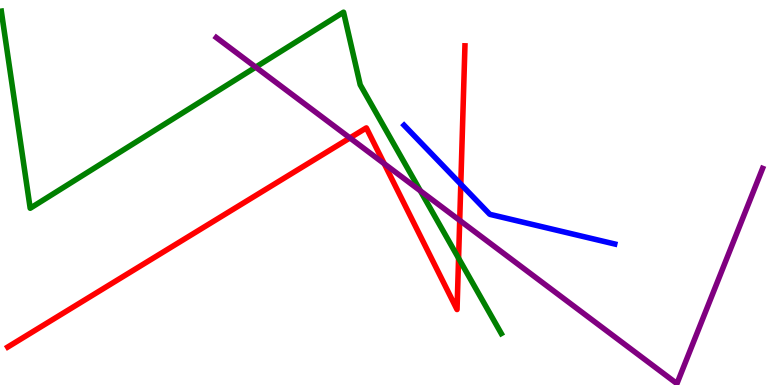[{'lines': ['blue', 'red'], 'intersections': [{'x': 5.95, 'y': 5.22}]}, {'lines': ['green', 'red'], 'intersections': [{'x': 5.92, 'y': 3.29}]}, {'lines': ['purple', 'red'], 'intersections': [{'x': 4.52, 'y': 6.42}, {'x': 4.96, 'y': 5.75}, {'x': 5.93, 'y': 4.28}]}, {'lines': ['blue', 'green'], 'intersections': []}, {'lines': ['blue', 'purple'], 'intersections': []}, {'lines': ['green', 'purple'], 'intersections': [{'x': 3.3, 'y': 8.26}, {'x': 5.42, 'y': 5.04}]}]